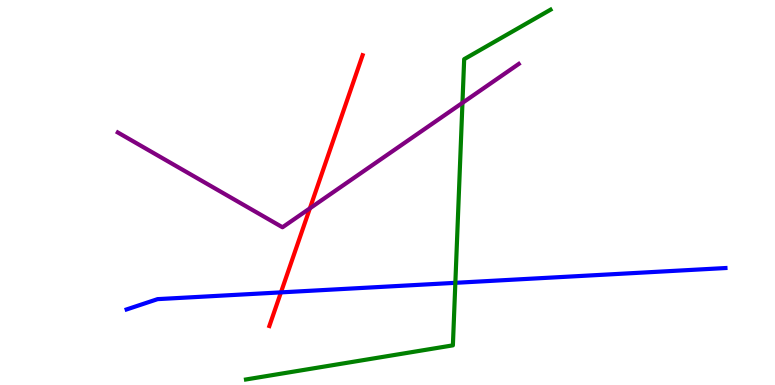[{'lines': ['blue', 'red'], 'intersections': [{'x': 3.63, 'y': 2.41}]}, {'lines': ['green', 'red'], 'intersections': []}, {'lines': ['purple', 'red'], 'intersections': [{'x': 4.0, 'y': 4.59}]}, {'lines': ['blue', 'green'], 'intersections': [{'x': 5.88, 'y': 2.65}]}, {'lines': ['blue', 'purple'], 'intersections': []}, {'lines': ['green', 'purple'], 'intersections': [{'x': 5.97, 'y': 7.33}]}]